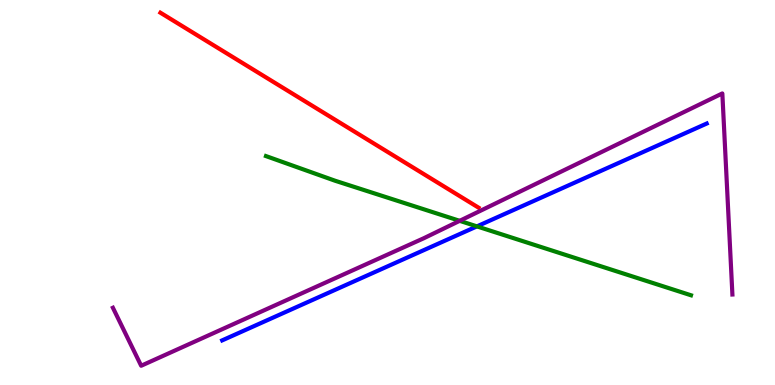[{'lines': ['blue', 'red'], 'intersections': []}, {'lines': ['green', 'red'], 'intersections': []}, {'lines': ['purple', 'red'], 'intersections': []}, {'lines': ['blue', 'green'], 'intersections': [{'x': 6.15, 'y': 4.12}]}, {'lines': ['blue', 'purple'], 'intersections': []}, {'lines': ['green', 'purple'], 'intersections': [{'x': 5.93, 'y': 4.26}]}]